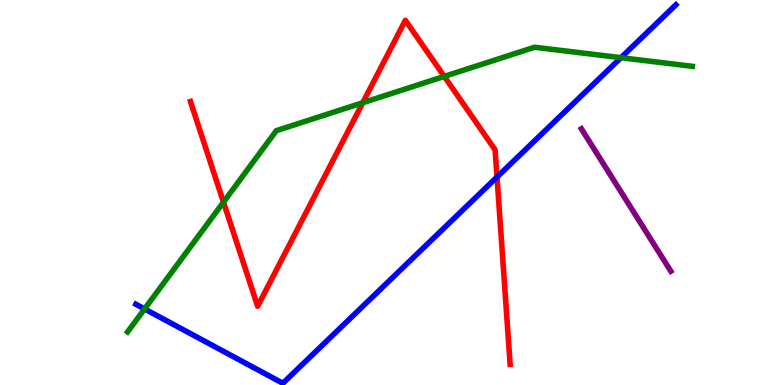[{'lines': ['blue', 'red'], 'intersections': [{'x': 6.41, 'y': 5.4}]}, {'lines': ['green', 'red'], 'intersections': [{'x': 2.88, 'y': 4.75}, {'x': 4.68, 'y': 7.33}, {'x': 5.73, 'y': 8.02}]}, {'lines': ['purple', 'red'], 'intersections': []}, {'lines': ['blue', 'green'], 'intersections': [{'x': 1.87, 'y': 1.98}, {'x': 8.01, 'y': 8.5}]}, {'lines': ['blue', 'purple'], 'intersections': []}, {'lines': ['green', 'purple'], 'intersections': []}]